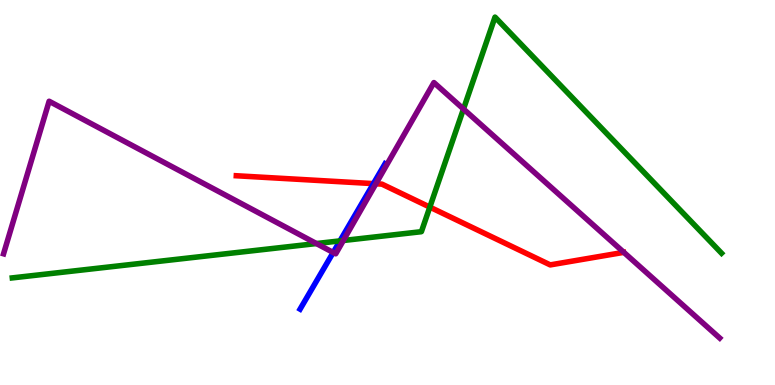[{'lines': ['blue', 'red'], 'intersections': [{'x': 4.82, 'y': 5.23}]}, {'lines': ['green', 'red'], 'intersections': [{'x': 5.55, 'y': 4.62}]}, {'lines': ['purple', 'red'], 'intersections': [{'x': 4.85, 'y': 5.23}]}, {'lines': ['blue', 'green'], 'intersections': [{'x': 4.39, 'y': 3.74}]}, {'lines': ['blue', 'purple'], 'intersections': [{'x': 4.3, 'y': 3.44}]}, {'lines': ['green', 'purple'], 'intersections': [{'x': 4.08, 'y': 3.67}, {'x': 4.43, 'y': 3.75}, {'x': 5.98, 'y': 7.17}]}]